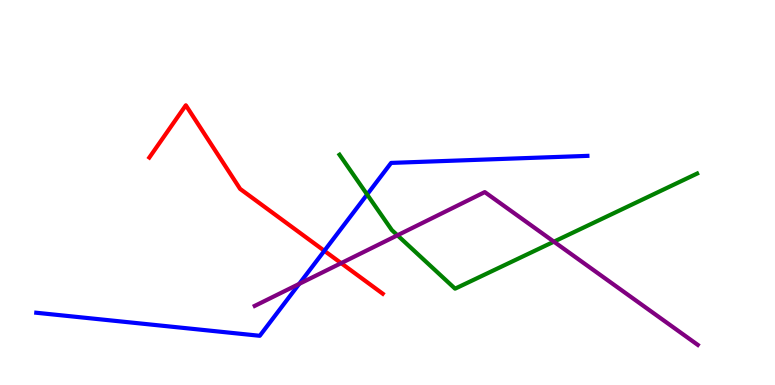[{'lines': ['blue', 'red'], 'intersections': [{'x': 4.19, 'y': 3.49}]}, {'lines': ['green', 'red'], 'intersections': []}, {'lines': ['purple', 'red'], 'intersections': [{'x': 4.4, 'y': 3.17}]}, {'lines': ['blue', 'green'], 'intersections': [{'x': 4.74, 'y': 4.95}]}, {'lines': ['blue', 'purple'], 'intersections': [{'x': 3.86, 'y': 2.63}]}, {'lines': ['green', 'purple'], 'intersections': [{'x': 5.13, 'y': 3.89}, {'x': 7.15, 'y': 3.72}]}]